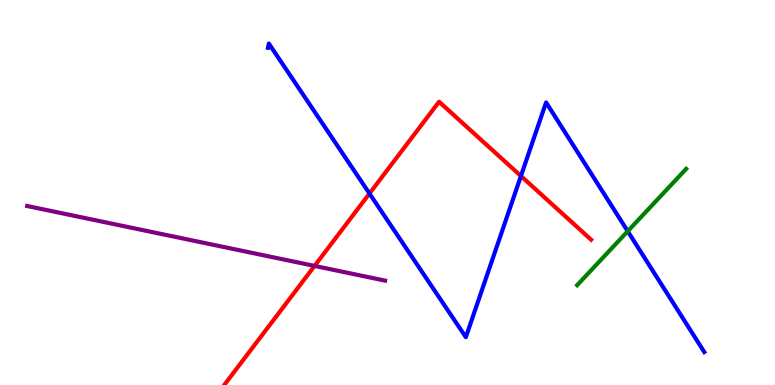[{'lines': ['blue', 'red'], 'intersections': [{'x': 4.77, 'y': 4.97}, {'x': 6.72, 'y': 5.43}]}, {'lines': ['green', 'red'], 'intersections': []}, {'lines': ['purple', 'red'], 'intersections': [{'x': 4.06, 'y': 3.09}]}, {'lines': ['blue', 'green'], 'intersections': [{'x': 8.1, 'y': 3.99}]}, {'lines': ['blue', 'purple'], 'intersections': []}, {'lines': ['green', 'purple'], 'intersections': []}]